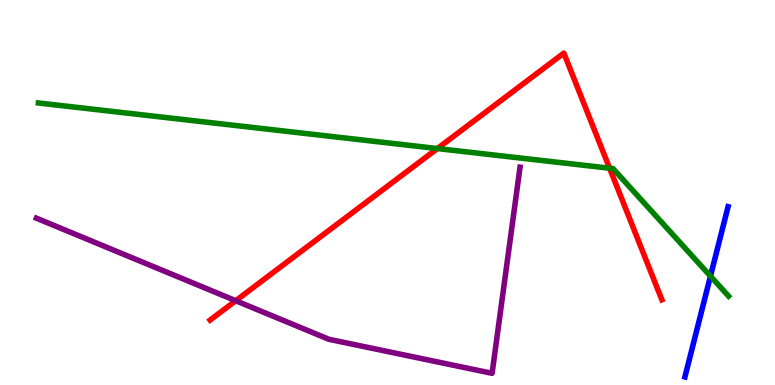[{'lines': ['blue', 'red'], 'intersections': []}, {'lines': ['green', 'red'], 'intersections': [{'x': 5.64, 'y': 6.14}, {'x': 7.87, 'y': 5.63}]}, {'lines': ['purple', 'red'], 'intersections': [{'x': 3.04, 'y': 2.19}]}, {'lines': ['blue', 'green'], 'intersections': [{'x': 9.17, 'y': 2.83}]}, {'lines': ['blue', 'purple'], 'intersections': []}, {'lines': ['green', 'purple'], 'intersections': []}]